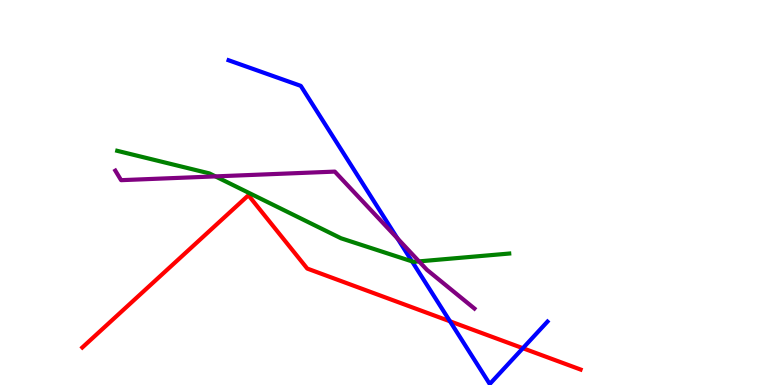[{'lines': ['blue', 'red'], 'intersections': [{'x': 5.81, 'y': 1.65}, {'x': 6.75, 'y': 0.955}]}, {'lines': ['green', 'red'], 'intersections': []}, {'lines': ['purple', 'red'], 'intersections': []}, {'lines': ['blue', 'green'], 'intersections': [{'x': 5.32, 'y': 3.21}]}, {'lines': ['blue', 'purple'], 'intersections': [{'x': 5.13, 'y': 3.81}]}, {'lines': ['green', 'purple'], 'intersections': [{'x': 2.78, 'y': 5.42}, {'x': 5.41, 'y': 3.21}]}]